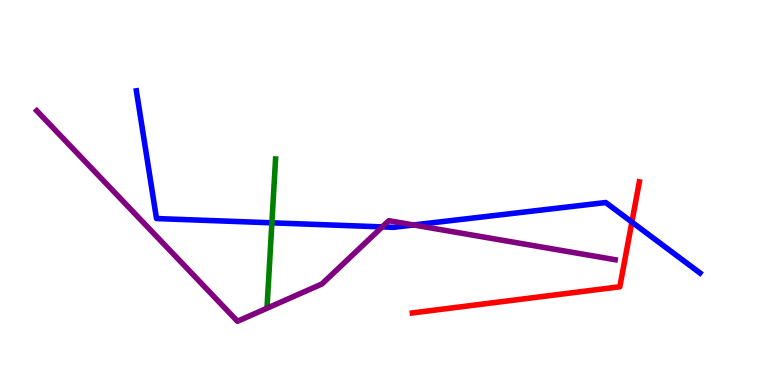[{'lines': ['blue', 'red'], 'intersections': [{'x': 8.15, 'y': 4.23}]}, {'lines': ['green', 'red'], 'intersections': []}, {'lines': ['purple', 'red'], 'intersections': []}, {'lines': ['blue', 'green'], 'intersections': [{'x': 3.51, 'y': 4.21}]}, {'lines': ['blue', 'purple'], 'intersections': [{'x': 4.93, 'y': 4.11}, {'x': 5.34, 'y': 4.16}]}, {'lines': ['green', 'purple'], 'intersections': []}]